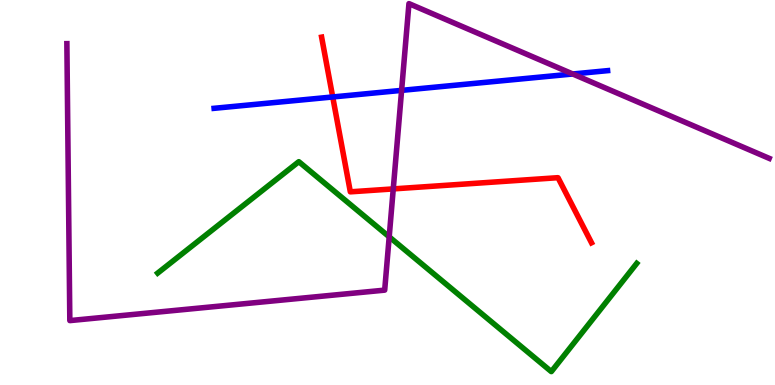[{'lines': ['blue', 'red'], 'intersections': [{'x': 4.29, 'y': 7.48}]}, {'lines': ['green', 'red'], 'intersections': []}, {'lines': ['purple', 'red'], 'intersections': [{'x': 5.07, 'y': 5.09}]}, {'lines': ['blue', 'green'], 'intersections': []}, {'lines': ['blue', 'purple'], 'intersections': [{'x': 5.18, 'y': 7.65}, {'x': 7.39, 'y': 8.08}]}, {'lines': ['green', 'purple'], 'intersections': [{'x': 5.02, 'y': 3.85}]}]